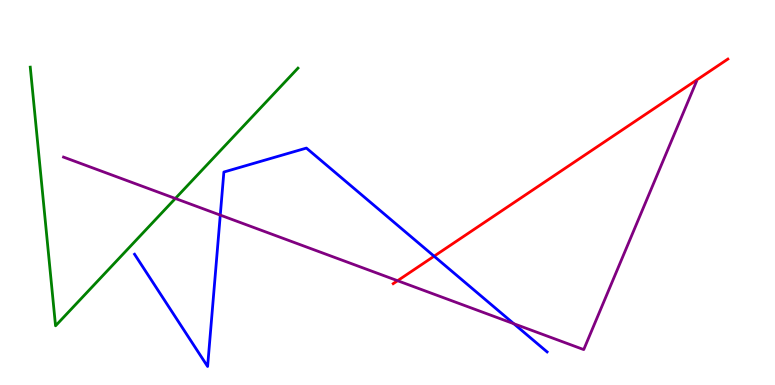[{'lines': ['blue', 'red'], 'intersections': [{'x': 5.6, 'y': 3.35}]}, {'lines': ['green', 'red'], 'intersections': []}, {'lines': ['purple', 'red'], 'intersections': [{'x': 5.13, 'y': 2.71}]}, {'lines': ['blue', 'green'], 'intersections': []}, {'lines': ['blue', 'purple'], 'intersections': [{'x': 2.84, 'y': 4.41}, {'x': 6.63, 'y': 1.59}]}, {'lines': ['green', 'purple'], 'intersections': [{'x': 2.26, 'y': 4.84}]}]